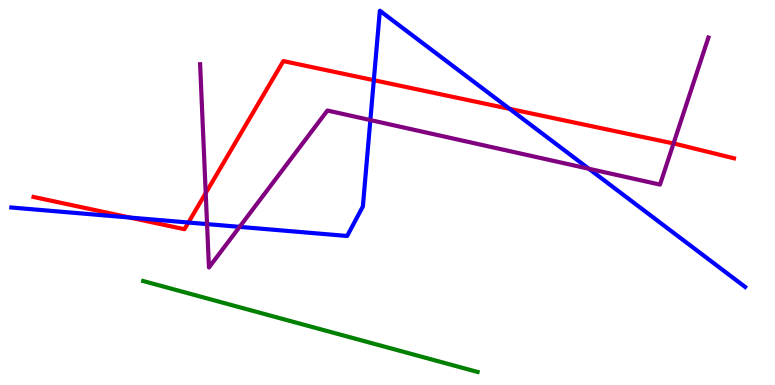[{'lines': ['blue', 'red'], 'intersections': [{'x': 1.68, 'y': 4.35}, {'x': 2.43, 'y': 4.22}, {'x': 4.82, 'y': 7.92}, {'x': 6.58, 'y': 7.17}]}, {'lines': ['green', 'red'], 'intersections': []}, {'lines': ['purple', 'red'], 'intersections': [{'x': 2.65, 'y': 4.98}, {'x': 8.69, 'y': 6.27}]}, {'lines': ['blue', 'green'], 'intersections': []}, {'lines': ['blue', 'purple'], 'intersections': [{'x': 2.67, 'y': 4.18}, {'x': 3.09, 'y': 4.11}, {'x': 4.78, 'y': 6.88}, {'x': 7.6, 'y': 5.62}]}, {'lines': ['green', 'purple'], 'intersections': []}]